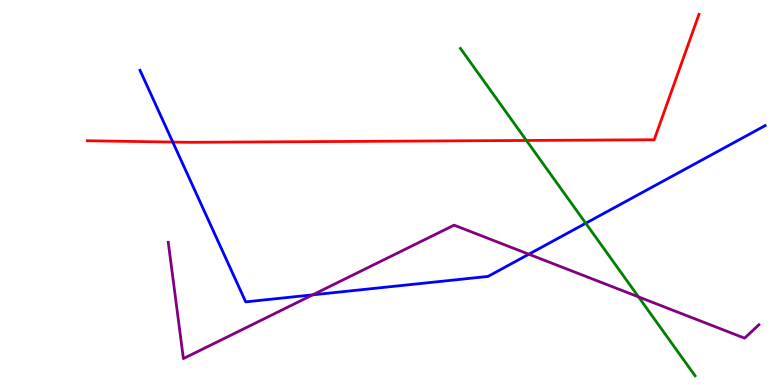[{'lines': ['blue', 'red'], 'intersections': [{'x': 2.23, 'y': 6.31}]}, {'lines': ['green', 'red'], 'intersections': [{'x': 6.79, 'y': 6.35}]}, {'lines': ['purple', 'red'], 'intersections': []}, {'lines': ['blue', 'green'], 'intersections': [{'x': 7.56, 'y': 4.2}]}, {'lines': ['blue', 'purple'], 'intersections': [{'x': 4.04, 'y': 2.34}, {'x': 6.82, 'y': 3.4}]}, {'lines': ['green', 'purple'], 'intersections': [{'x': 8.24, 'y': 2.29}]}]